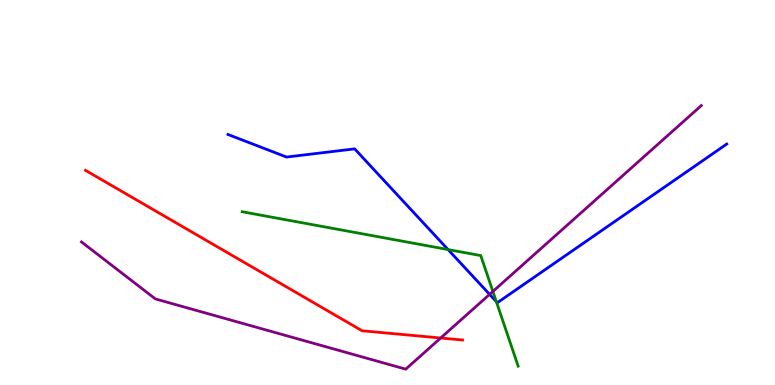[{'lines': ['blue', 'red'], 'intersections': []}, {'lines': ['green', 'red'], 'intersections': []}, {'lines': ['purple', 'red'], 'intersections': [{'x': 5.69, 'y': 1.22}]}, {'lines': ['blue', 'green'], 'intersections': [{'x': 5.78, 'y': 3.52}, {'x': 6.4, 'y': 2.17}]}, {'lines': ['blue', 'purple'], 'intersections': [{'x': 6.32, 'y': 2.35}]}, {'lines': ['green', 'purple'], 'intersections': [{'x': 6.36, 'y': 2.43}]}]